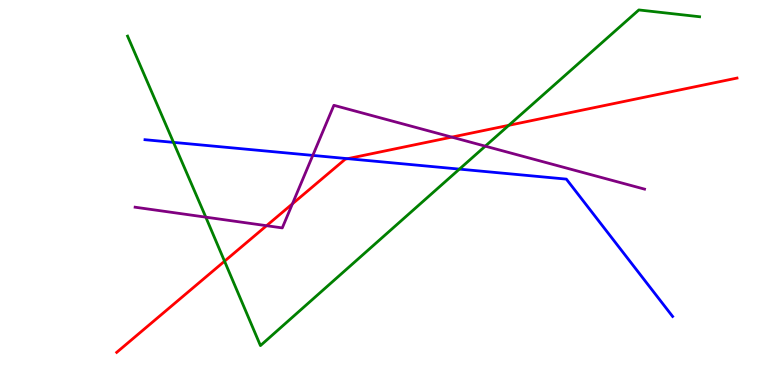[{'lines': ['blue', 'red'], 'intersections': [{'x': 4.49, 'y': 5.88}]}, {'lines': ['green', 'red'], 'intersections': [{'x': 2.9, 'y': 3.22}, {'x': 6.56, 'y': 6.74}]}, {'lines': ['purple', 'red'], 'intersections': [{'x': 3.44, 'y': 4.14}, {'x': 3.77, 'y': 4.71}, {'x': 5.83, 'y': 6.44}]}, {'lines': ['blue', 'green'], 'intersections': [{'x': 2.24, 'y': 6.3}, {'x': 5.93, 'y': 5.61}]}, {'lines': ['blue', 'purple'], 'intersections': [{'x': 4.04, 'y': 5.96}]}, {'lines': ['green', 'purple'], 'intersections': [{'x': 2.66, 'y': 4.36}, {'x': 6.26, 'y': 6.2}]}]